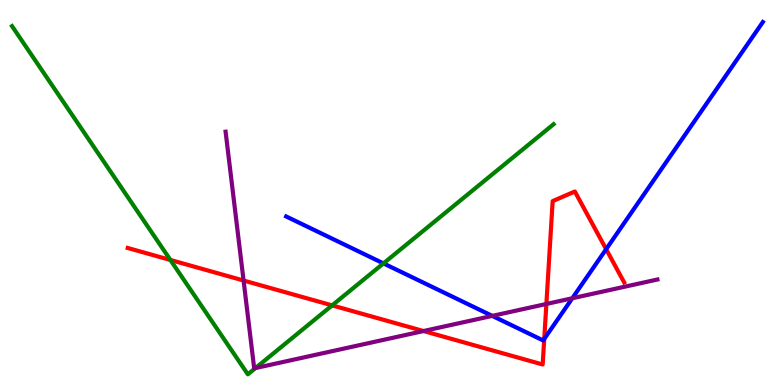[{'lines': ['blue', 'red'], 'intersections': [{'x': 7.02, 'y': 1.2}, {'x': 7.82, 'y': 3.53}]}, {'lines': ['green', 'red'], 'intersections': [{'x': 2.2, 'y': 3.25}, {'x': 4.29, 'y': 2.07}]}, {'lines': ['purple', 'red'], 'intersections': [{'x': 3.14, 'y': 2.71}, {'x': 5.46, 'y': 1.4}, {'x': 7.05, 'y': 2.1}]}, {'lines': ['blue', 'green'], 'intersections': [{'x': 4.95, 'y': 3.16}]}, {'lines': ['blue', 'purple'], 'intersections': [{'x': 6.35, 'y': 1.8}, {'x': 7.38, 'y': 2.25}]}, {'lines': ['green', 'purple'], 'intersections': [{'x': 3.3, 'y': 0.44}]}]